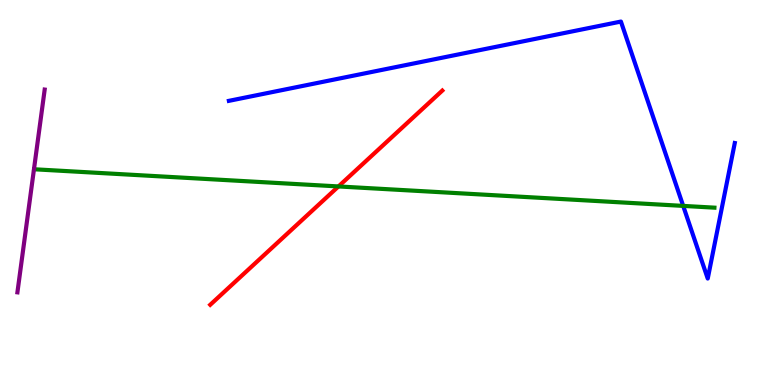[{'lines': ['blue', 'red'], 'intersections': []}, {'lines': ['green', 'red'], 'intersections': [{'x': 4.37, 'y': 5.16}]}, {'lines': ['purple', 'red'], 'intersections': []}, {'lines': ['blue', 'green'], 'intersections': [{'x': 8.82, 'y': 4.65}]}, {'lines': ['blue', 'purple'], 'intersections': []}, {'lines': ['green', 'purple'], 'intersections': []}]